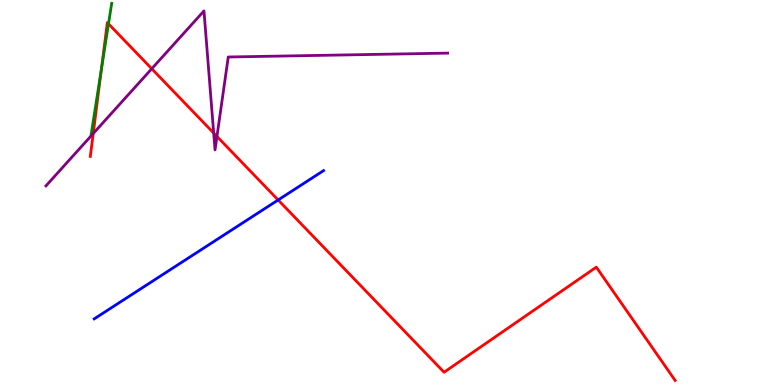[{'lines': ['blue', 'red'], 'intersections': [{'x': 3.59, 'y': 4.81}]}, {'lines': ['green', 'red'], 'intersections': [{'x': 1.31, 'y': 8.21}, {'x': 1.4, 'y': 9.38}]}, {'lines': ['purple', 'red'], 'intersections': [{'x': 1.2, 'y': 6.53}, {'x': 1.96, 'y': 8.21}, {'x': 2.76, 'y': 6.54}, {'x': 2.8, 'y': 6.46}]}, {'lines': ['blue', 'green'], 'intersections': []}, {'lines': ['blue', 'purple'], 'intersections': []}, {'lines': ['green', 'purple'], 'intersections': []}]